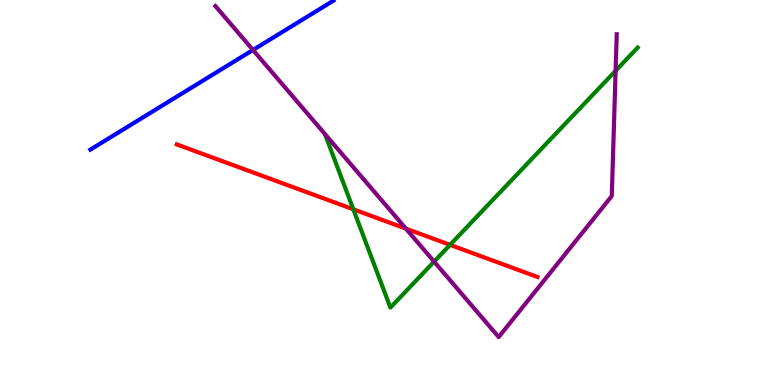[{'lines': ['blue', 'red'], 'intersections': []}, {'lines': ['green', 'red'], 'intersections': [{'x': 4.56, 'y': 4.56}, {'x': 5.81, 'y': 3.64}]}, {'lines': ['purple', 'red'], 'intersections': [{'x': 5.24, 'y': 4.06}]}, {'lines': ['blue', 'green'], 'intersections': []}, {'lines': ['blue', 'purple'], 'intersections': [{'x': 3.26, 'y': 8.7}]}, {'lines': ['green', 'purple'], 'intersections': [{'x': 5.6, 'y': 3.2}, {'x': 7.94, 'y': 8.16}]}]